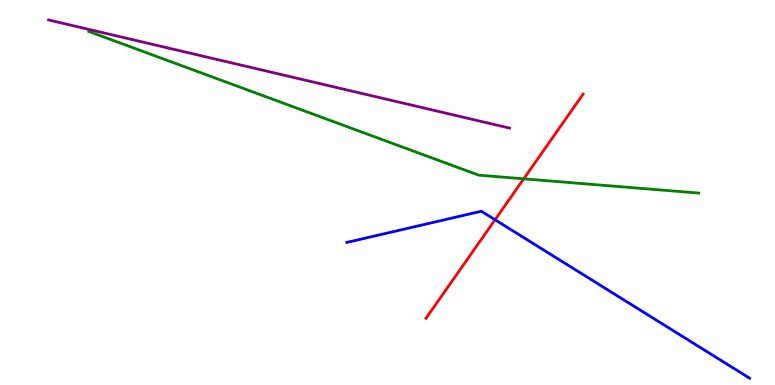[{'lines': ['blue', 'red'], 'intersections': [{'x': 6.39, 'y': 4.29}]}, {'lines': ['green', 'red'], 'intersections': [{'x': 6.76, 'y': 5.36}]}, {'lines': ['purple', 'red'], 'intersections': []}, {'lines': ['blue', 'green'], 'intersections': []}, {'lines': ['blue', 'purple'], 'intersections': []}, {'lines': ['green', 'purple'], 'intersections': []}]